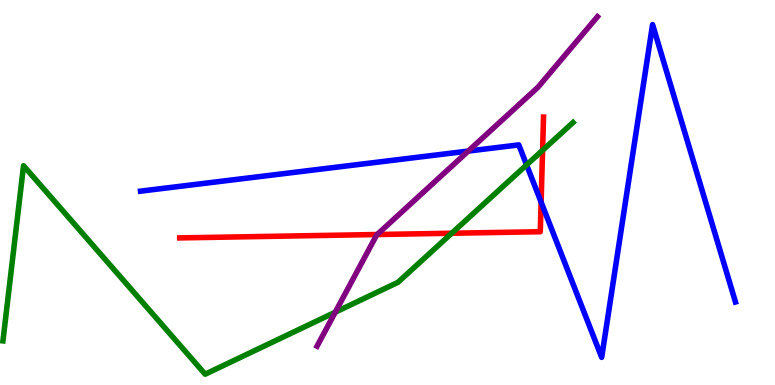[{'lines': ['blue', 'red'], 'intersections': [{'x': 6.98, 'y': 4.75}]}, {'lines': ['green', 'red'], 'intersections': [{'x': 5.83, 'y': 3.94}, {'x': 7.0, 'y': 6.1}]}, {'lines': ['purple', 'red'], 'intersections': [{'x': 4.87, 'y': 3.91}]}, {'lines': ['blue', 'green'], 'intersections': [{'x': 6.79, 'y': 5.72}]}, {'lines': ['blue', 'purple'], 'intersections': [{'x': 6.04, 'y': 6.08}]}, {'lines': ['green', 'purple'], 'intersections': [{'x': 4.33, 'y': 1.89}]}]